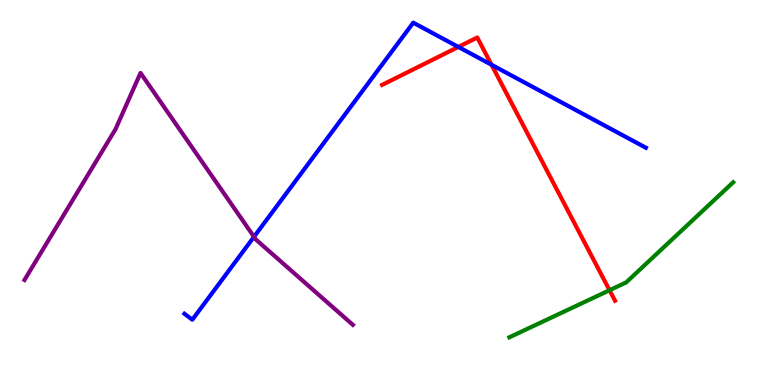[{'lines': ['blue', 'red'], 'intersections': [{'x': 5.91, 'y': 8.78}, {'x': 6.34, 'y': 8.32}]}, {'lines': ['green', 'red'], 'intersections': [{'x': 7.87, 'y': 2.46}]}, {'lines': ['purple', 'red'], 'intersections': []}, {'lines': ['blue', 'green'], 'intersections': []}, {'lines': ['blue', 'purple'], 'intersections': [{'x': 3.28, 'y': 3.85}]}, {'lines': ['green', 'purple'], 'intersections': []}]